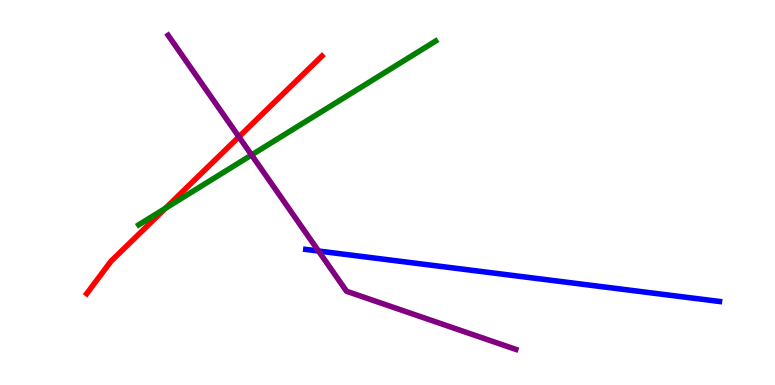[{'lines': ['blue', 'red'], 'intersections': []}, {'lines': ['green', 'red'], 'intersections': [{'x': 2.13, 'y': 4.59}]}, {'lines': ['purple', 'red'], 'intersections': [{'x': 3.08, 'y': 6.45}]}, {'lines': ['blue', 'green'], 'intersections': []}, {'lines': ['blue', 'purple'], 'intersections': [{'x': 4.11, 'y': 3.48}]}, {'lines': ['green', 'purple'], 'intersections': [{'x': 3.25, 'y': 5.97}]}]